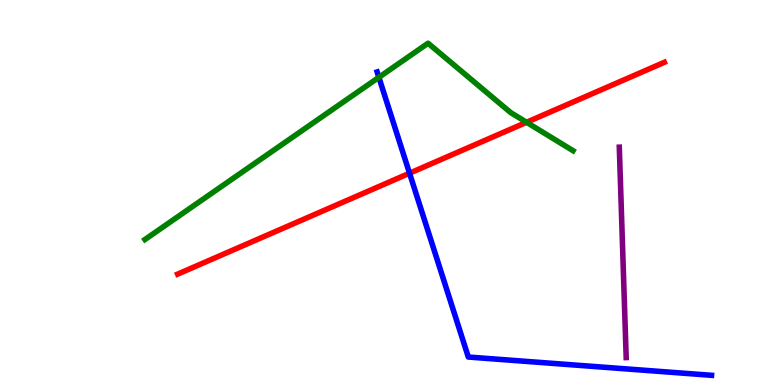[{'lines': ['blue', 'red'], 'intersections': [{'x': 5.28, 'y': 5.5}]}, {'lines': ['green', 'red'], 'intersections': [{'x': 6.79, 'y': 6.82}]}, {'lines': ['purple', 'red'], 'intersections': []}, {'lines': ['blue', 'green'], 'intersections': [{'x': 4.89, 'y': 7.99}]}, {'lines': ['blue', 'purple'], 'intersections': []}, {'lines': ['green', 'purple'], 'intersections': []}]